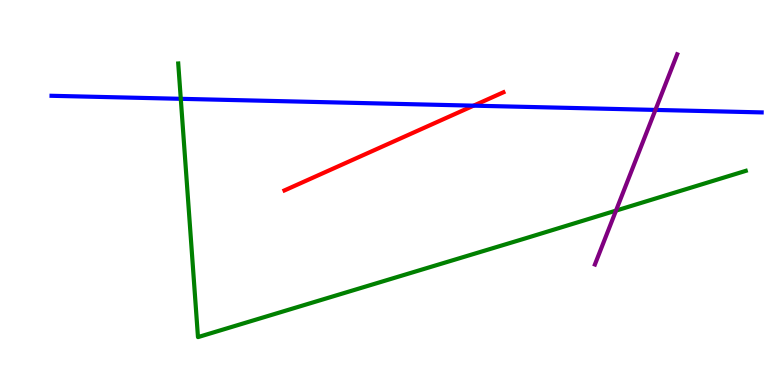[{'lines': ['blue', 'red'], 'intersections': [{'x': 6.11, 'y': 7.26}]}, {'lines': ['green', 'red'], 'intersections': []}, {'lines': ['purple', 'red'], 'intersections': []}, {'lines': ['blue', 'green'], 'intersections': [{'x': 2.33, 'y': 7.43}]}, {'lines': ['blue', 'purple'], 'intersections': [{'x': 8.46, 'y': 7.15}]}, {'lines': ['green', 'purple'], 'intersections': [{'x': 7.95, 'y': 4.53}]}]